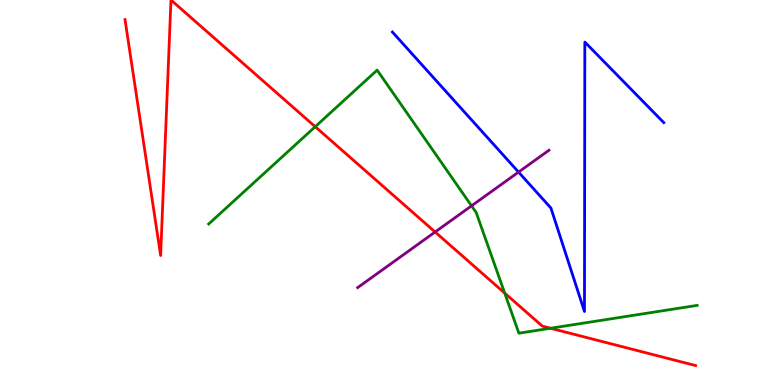[{'lines': ['blue', 'red'], 'intersections': []}, {'lines': ['green', 'red'], 'intersections': [{'x': 4.07, 'y': 6.71}, {'x': 6.51, 'y': 2.39}, {'x': 7.1, 'y': 1.47}]}, {'lines': ['purple', 'red'], 'intersections': [{'x': 5.61, 'y': 3.97}]}, {'lines': ['blue', 'green'], 'intersections': []}, {'lines': ['blue', 'purple'], 'intersections': [{'x': 6.69, 'y': 5.53}]}, {'lines': ['green', 'purple'], 'intersections': [{'x': 6.08, 'y': 4.65}]}]